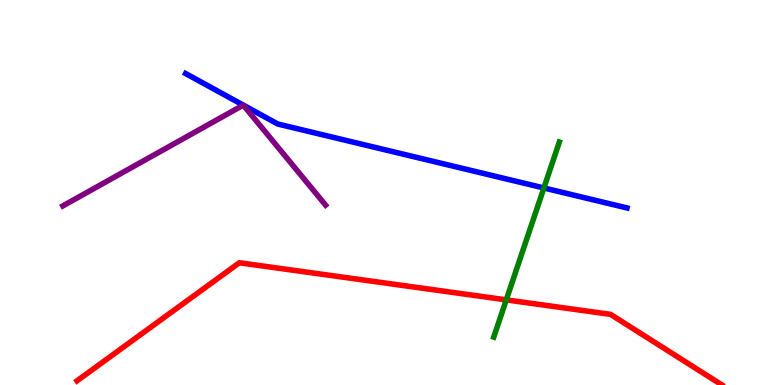[{'lines': ['blue', 'red'], 'intersections': []}, {'lines': ['green', 'red'], 'intersections': [{'x': 6.53, 'y': 2.21}]}, {'lines': ['purple', 'red'], 'intersections': []}, {'lines': ['blue', 'green'], 'intersections': [{'x': 7.02, 'y': 5.12}]}, {'lines': ['blue', 'purple'], 'intersections': [{'x': 3.14, 'y': 7.27}, {'x': 3.14, 'y': 7.27}]}, {'lines': ['green', 'purple'], 'intersections': []}]